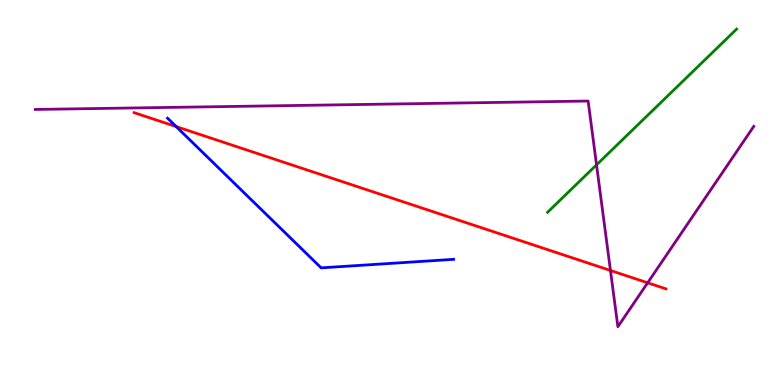[{'lines': ['blue', 'red'], 'intersections': [{'x': 2.27, 'y': 6.71}]}, {'lines': ['green', 'red'], 'intersections': []}, {'lines': ['purple', 'red'], 'intersections': [{'x': 7.88, 'y': 2.97}, {'x': 8.36, 'y': 2.65}]}, {'lines': ['blue', 'green'], 'intersections': []}, {'lines': ['blue', 'purple'], 'intersections': []}, {'lines': ['green', 'purple'], 'intersections': [{'x': 7.7, 'y': 5.72}]}]